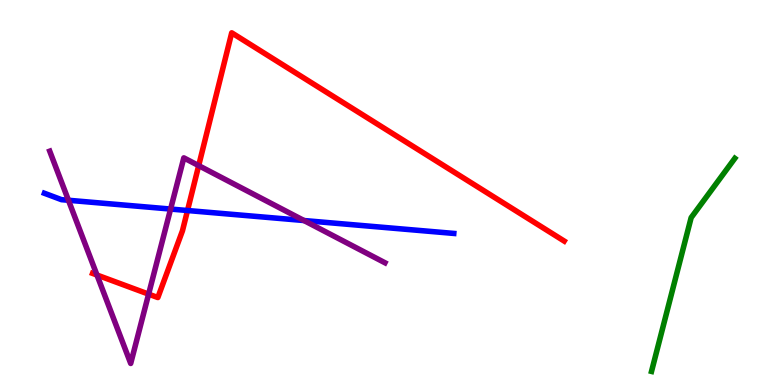[{'lines': ['blue', 'red'], 'intersections': [{'x': 2.42, 'y': 4.53}]}, {'lines': ['green', 'red'], 'intersections': []}, {'lines': ['purple', 'red'], 'intersections': [{'x': 1.25, 'y': 2.86}, {'x': 1.92, 'y': 2.36}, {'x': 2.56, 'y': 5.7}]}, {'lines': ['blue', 'green'], 'intersections': []}, {'lines': ['blue', 'purple'], 'intersections': [{'x': 0.883, 'y': 4.8}, {'x': 2.2, 'y': 4.57}, {'x': 3.92, 'y': 4.27}]}, {'lines': ['green', 'purple'], 'intersections': []}]